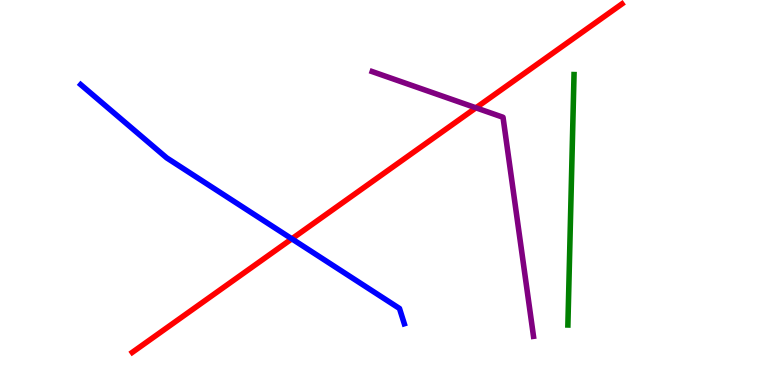[{'lines': ['blue', 'red'], 'intersections': [{'x': 3.77, 'y': 3.8}]}, {'lines': ['green', 'red'], 'intersections': []}, {'lines': ['purple', 'red'], 'intersections': [{'x': 6.14, 'y': 7.2}]}, {'lines': ['blue', 'green'], 'intersections': []}, {'lines': ['blue', 'purple'], 'intersections': []}, {'lines': ['green', 'purple'], 'intersections': []}]